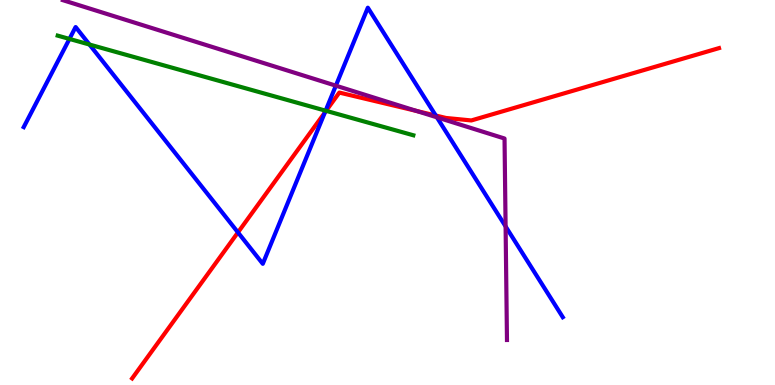[{'lines': ['blue', 'red'], 'intersections': [{'x': 3.07, 'y': 3.96}, {'x': 4.19, 'y': 7.08}, {'x': 5.62, 'y': 7.0}]}, {'lines': ['green', 'red'], 'intersections': [{'x': 4.21, 'y': 7.12}]}, {'lines': ['purple', 'red'], 'intersections': [{'x': 5.38, 'y': 7.12}]}, {'lines': ['blue', 'green'], 'intersections': [{'x': 0.896, 'y': 8.99}, {'x': 1.15, 'y': 8.84}, {'x': 4.2, 'y': 7.12}]}, {'lines': ['blue', 'purple'], 'intersections': [{'x': 4.33, 'y': 7.77}, {'x': 5.64, 'y': 6.95}, {'x': 6.52, 'y': 4.12}]}, {'lines': ['green', 'purple'], 'intersections': []}]